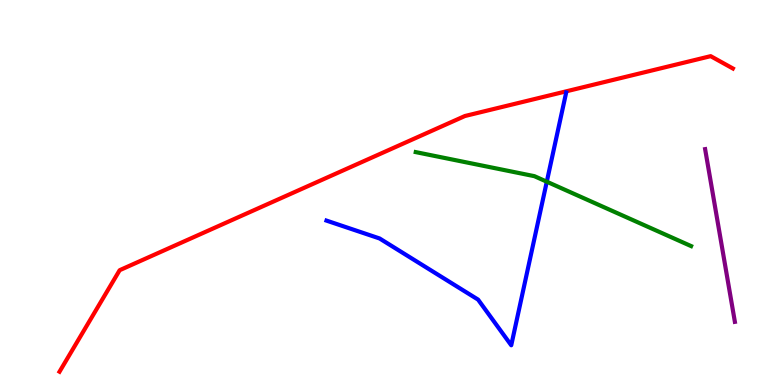[{'lines': ['blue', 'red'], 'intersections': []}, {'lines': ['green', 'red'], 'intersections': []}, {'lines': ['purple', 'red'], 'intersections': []}, {'lines': ['blue', 'green'], 'intersections': [{'x': 7.06, 'y': 5.28}]}, {'lines': ['blue', 'purple'], 'intersections': []}, {'lines': ['green', 'purple'], 'intersections': []}]